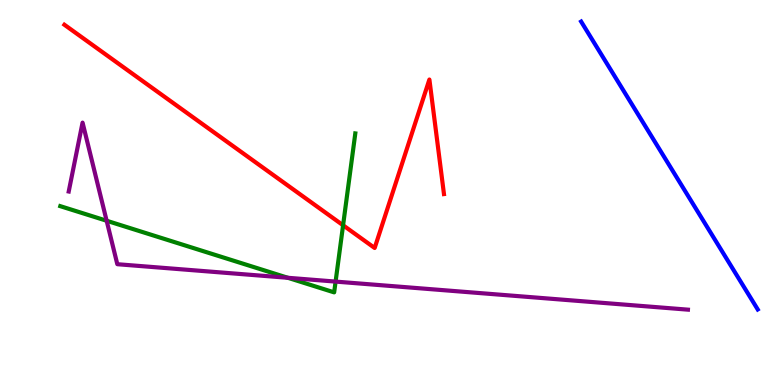[{'lines': ['blue', 'red'], 'intersections': []}, {'lines': ['green', 'red'], 'intersections': [{'x': 4.43, 'y': 4.15}]}, {'lines': ['purple', 'red'], 'intersections': []}, {'lines': ['blue', 'green'], 'intersections': []}, {'lines': ['blue', 'purple'], 'intersections': []}, {'lines': ['green', 'purple'], 'intersections': [{'x': 1.38, 'y': 4.27}, {'x': 3.71, 'y': 2.78}, {'x': 4.33, 'y': 2.69}]}]